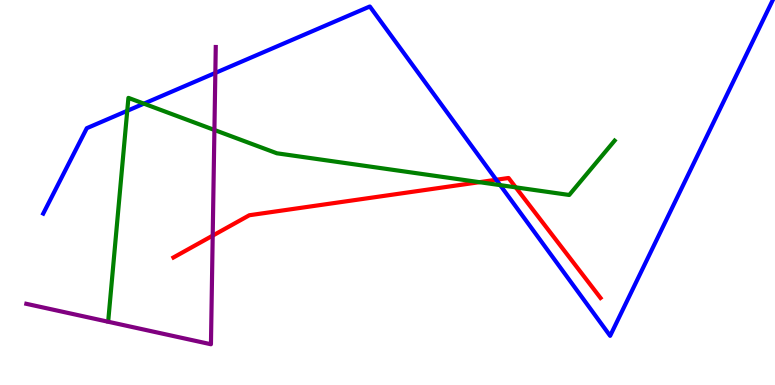[{'lines': ['blue', 'red'], 'intersections': [{'x': 6.4, 'y': 5.33}]}, {'lines': ['green', 'red'], 'intersections': [{'x': 6.19, 'y': 5.27}, {'x': 6.65, 'y': 5.13}]}, {'lines': ['purple', 'red'], 'intersections': [{'x': 2.74, 'y': 3.88}]}, {'lines': ['blue', 'green'], 'intersections': [{'x': 1.64, 'y': 7.12}, {'x': 1.86, 'y': 7.31}, {'x': 6.45, 'y': 5.19}]}, {'lines': ['blue', 'purple'], 'intersections': [{'x': 2.78, 'y': 8.11}]}, {'lines': ['green', 'purple'], 'intersections': [{'x': 2.77, 'y': 6.62}]}]